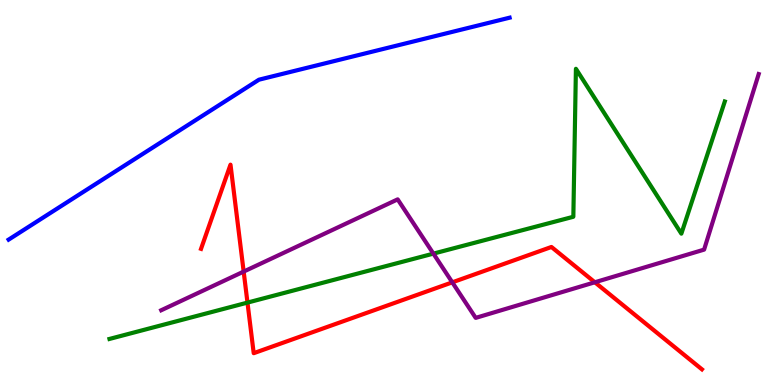[{'lines': ['blue', 'red'], 'intersections': []}, {'lines': ['green', 'red'], 'intersections': [{'x': 3.19, 'y': 2.14}]}, {'lines': ['purple', 'red'], 'intersections': [{'x': 3.14, 'y': 2.95}, {'x': 5.84, 'y': 2.67}, {'x': 7.68, 'y': 2.67}]}, {'lines': ['blue', 'green'], 'intersections': []}, {'lines': ['blue', 'purple'], 'intersections': []}, {'lines': ['green', 'purple'], 'intersections': [{'x': 5.59, 'y': 3.41}]}]